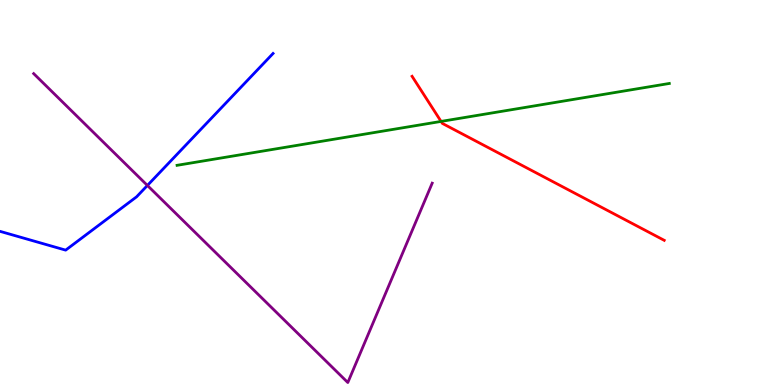[{'lines': ['blue', 'red'], 'intersections': []}, {'lines': ['green', 'red'], 'intersections': [{'x': 5.69, 'y': 6.85}]}, {'lines': ['purple', 'red'], 'intersections': []}, {'lines': ['blue', 'green'], 'intersections': []}, {'lines': ['blue', 'purple'], 'intersections': [{'x': 1.9, 'y': 5.18}]}, {'lines': ['green', 'purple'], 'intersections': []}]